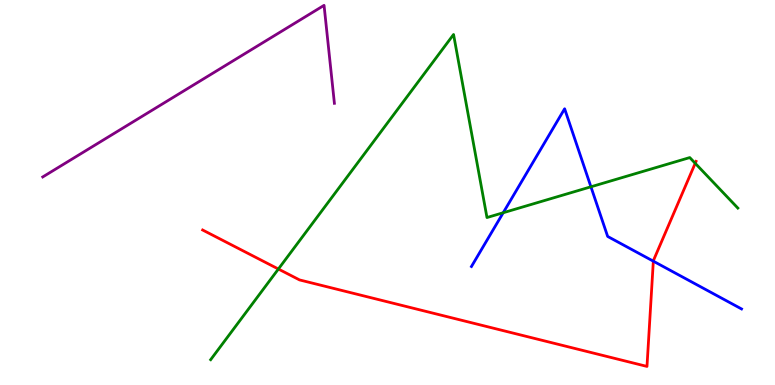[{'lines': ['blue', 'red'], 'intersections': [{'x': 8.43, 'y': 3.22}]}, {'lines': ['green', 'red'], 'intersections': [{'x': 3.59, 'y': 3.01}, {'x': 8.97, 'y': 5.76}]}, {'lines': ['purple', 'red'], 'intersections': []}, {'lines': ['blue', 'green'], 'intersections': [{'x': 6.49, 'y': 4.47}, {'x': 7.62, 'y': 5.15}]}, {'lines': ['blue', 'purple'], 'intersections': []}, {'lines': ['green', 'purple'], 'intersections': []}]